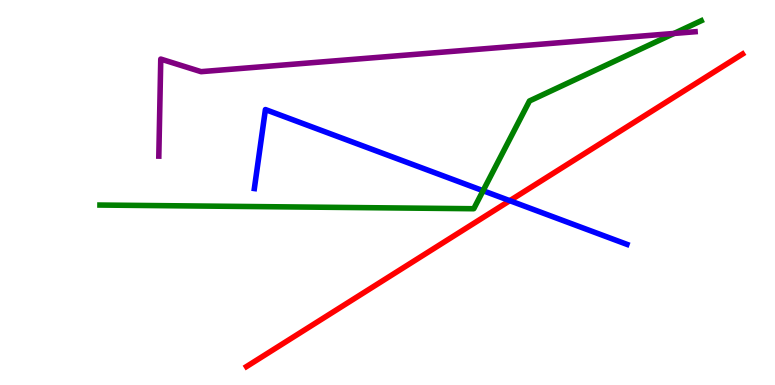[{'lines': ['blue', 'red'], 'intersections': [{'x': 6.58, 'y': 4.79}]}, {'lines': ['green', 'red'], 'intersections': []}, {'lines': ['purple', 'red'], 'intersections': []}, {'lines': ['blue', 'green'], 'intersections': [{'x': 6.23, 'y': 5.05}]}, {'lines': ['blue', 'purple'], 'intersections': []}, {'lines': ['green', 'purple'], 'intersections': [{'x': 8.7, 'y': 9.13}]}]